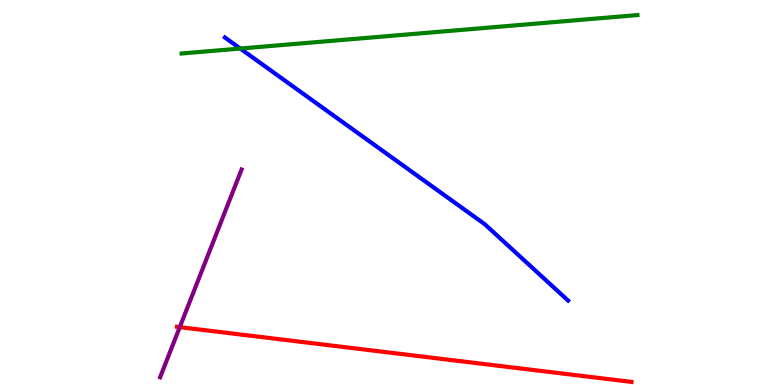[{'lines': ['blue', 'red'], 'intersections': []}, {'lines': ['green', 'red'], 'intersections': []}, {'lines': ['purple', 'red'], 'intersections': [{'x': 2.32, 'y': 1.5}]}, {'lines': ['blue', 'green'], 'intersections': [{'x': 3.1, 'y': 8.74}]}, {'lines': ['blue', 'purple'], 'intersections': []}, {'lines': ['green', 'purple'], 'intersections': []}]